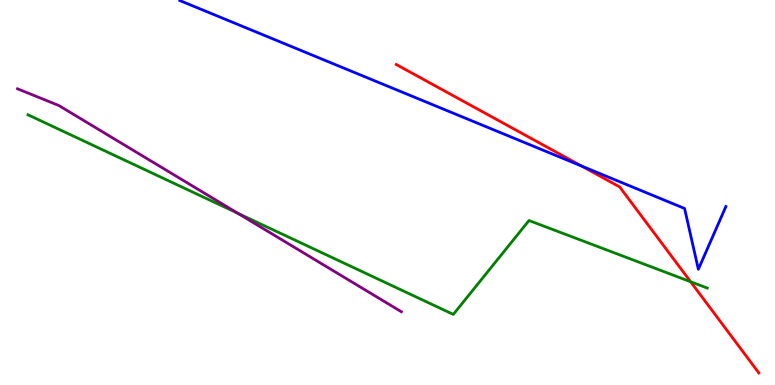[{'lines': ['blue', 'red'], 'intersections': [{'x': 7.5, 'y': 5.69}]}, {'lines': ['green', 'red'], 'intersections': [{'x': 8.91, 'y': 2.68}]}, {'lines': ['purple', 'red'], 'intersections': []}, {'lines': ['blue', 'green'], 'intersections': []}, {'lines': ['blue', 'purple'], 'intersections': []}, {'lines': ['green', 'purple'], 'intersections': [{'x': 3.07, 'y': 4.46}]}]